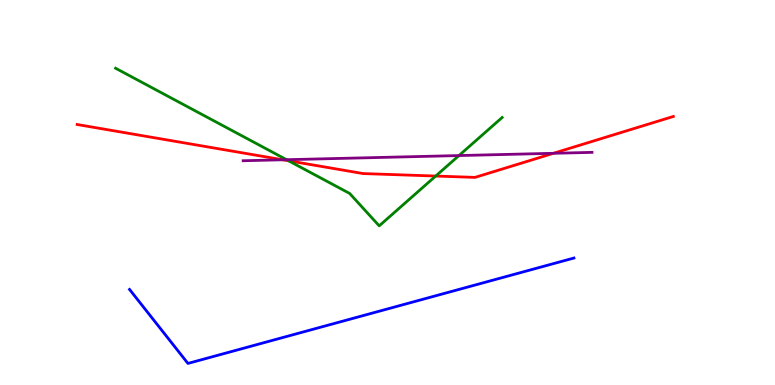[{'lines': ['blue', 'red'], 'intersections': []}, {'lines': ['green', 'red'], 'intersections': [{'x': 3.72, 'y': 5.82}, {'x': 5.62, 'y': 5.43}]}, {'lines': ['purple', 'red'], 'intersections': [{'x': 3.65, 'y': 5.85}, {'x': 7.14, 'y': 6.02}]}, {'lines': ['blue', 'green'], 'intersections': []}, {'lines': ['blue', 'purple'], 'intersections': []}, {'lines': ['green', 'purple'], 'intersections': [{'x': 3.7, 'y': 5.85}, {'x': 5.92, 'y': 5.96}]}]